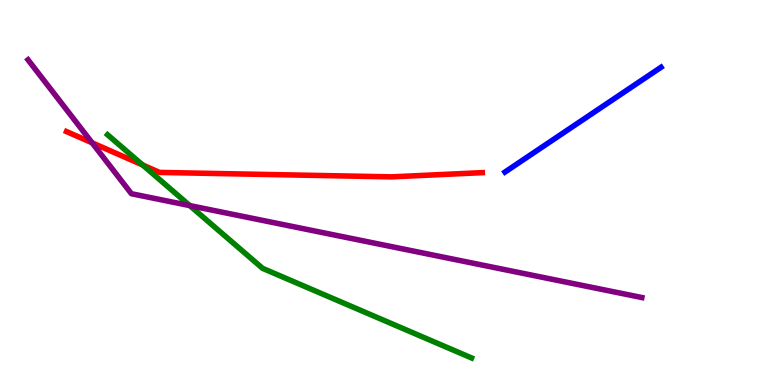[{'lines': ['blue', 'red'], 'intersections': []}, {'lines': ['green', 'red'], 'intersections': [{'x': 1.84, 'y': 5.71}]}, {'lines': ['purple', 'red'], 'intersections': [{'x': 1.19, 'y': 6.29}]}, {'lines': ['blue', 'green'], 'intersections': []}, {'lines': ['blue', 'purple'], 'intersections': []}, {'lines': ['green', 'purple'], 'intersections': [{'x': 2.45, 'y': 4.66}]}]